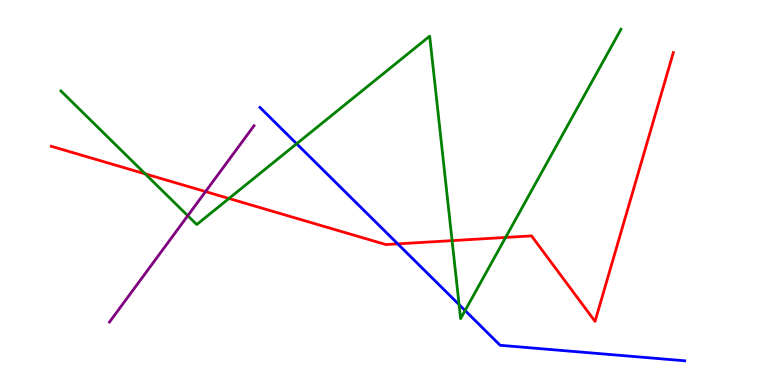[{'lines': ['blue', 'red'], 'intersections': [{'x': 5.13, 'y': 3.67}]}, {'lines': ['green', 'red'], 'intersections': [{'x': 1.87, 'y': 5.48}, {'x': 2.95, 'y': 4.84}, {'x': 5.83, 'y': 3.75}, {'x': 6.52, 'y': 3.83}]}, {'lines': ['purple', 'red'], 'intersections': [{'x': 2.65, 'y': 5.02}]}, {'lines': ['blue', 'green'], 'intersections': [{'x': 3.83, 'y': 6.27}, {'x': 5.92, 'y': 2.09}, {'x': 6.0, 'y': 1.93}]}, {'lines': ['blue', 'purple'], 'intersections': []}, {'lines': ['green', 'purple'], 'intersections': [{'x': 2.42, 'y': 4.4}]}]